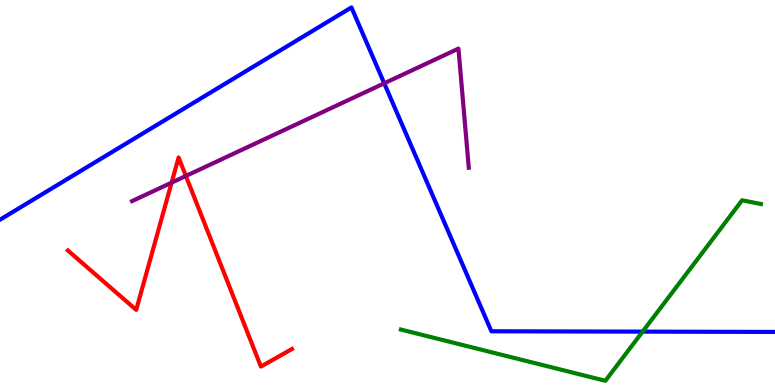[{'lines': ['blue', 'red'], 'intersections': []}, {'lines': ['green', 'red'], 'intersections': []}, {'lines': ['purple', 'red'], 'intersections': [{'x': 2.21, 'y': 5.26}, {'x': 2.4, 'y': 5.43}]}, {'lines': ['blue', 'green'], 'intersections': [{'x': 8.29, 'y': 1.39}]}, {'lines': ['blue', 'purple'], 'intersections': [{'x': 4.96, 'y': 7.84}]}, {'lines': ['green', 'purple'], 'intersections': []}]